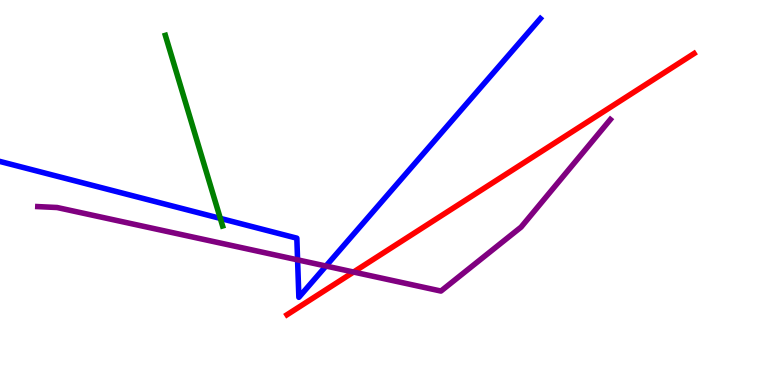[{'lines': ['blue', 'red'], 'intersections': []}, {'lines': ['green', 'red'], 'intersections': []}, {'lines': ['purple', 'red'], 'intersections': [{'x': 4.56, 'y': 2.93}]}, {'lines': ['blue', 'green'], 'intersections': [{'x': 2.84, 'y': 4.33}]}, {'lines': ['blue', 'purple'], 'intersections': [{'x': 3.84, 'y': 3.25}, {'x': 4.21, 'y': 3.09}]}, {'lines': ['green', 'purple'], 'intersections': []}]